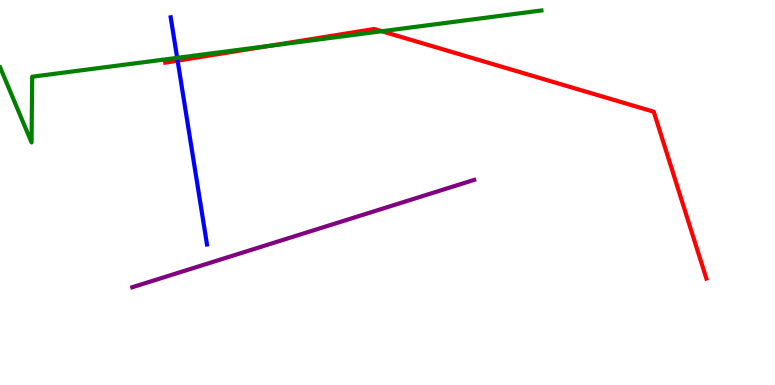[{'lines': ['blue', 'red'], 'intersections': [{'x': 2.29, 'y': 8.42}]}, {'lines': ['green', 'red'], 'intersections': [{'x': 3.48, 'y': 8.81}, {'x': 4.93, 'y': 9.19}]}, {'lines': ['purple', 'red'], 'intersections': []}, {'lines': ['blue', 'green'], 'intersections': [{'x': 2.29, 'y': 8.5}]}, {'lines': ['blue', 'purple'], 'intersections': []}, {'lines': ['green', 'purple'], 'intersections': []}]